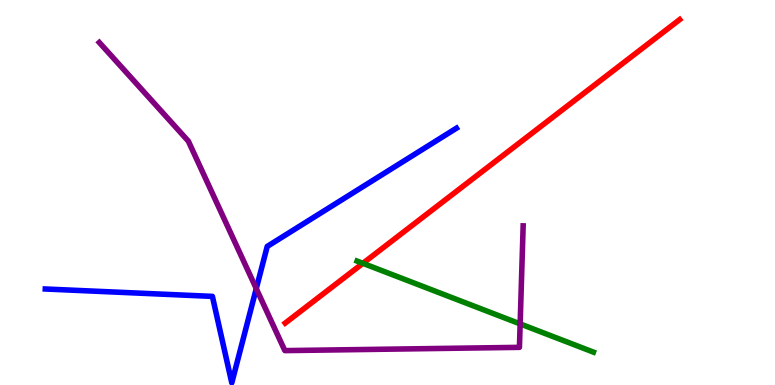[{'lines': ['blue', 'red'], 'intersections': []}, {'lines': ['green', 'red'], 'intersections': [{'x': 4.68, 'y': 3.16}]}, {'lines': ['purple', 'red'], 'intersections': []}, {'lines': ['blue', 'green'], 'intersections': []}, {'lines': ['blue', 'purple'], 'intersections': [{'x': 3.31, 'y': 2.5}]}, {'lines': ['green', 'purple'], 'intersections': [{'x': 6.71, 'y': 1.59}]}]